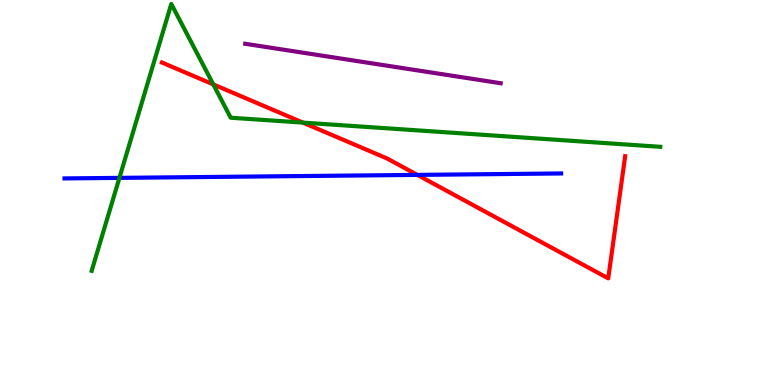[{'lines': ['blue', 'red'], 'intersections': [{'x': 5.39, 'y': 5.46}]}, {'lines': ['green', 'red'], 'intersections': [{'x': 2.75, 'y': 7.81}, {'x': 3.91, 'y': 6.82}]}, {'lines': ['purple', 'red'], 'intersections': []}, {'lines': ['blue', 'green'], 'intersections': [{'x': 1.54, 'y': 5.38}]}, {'lines': ['blue', 'purple'], 'intersections': []}, {'lines': ['green', 'purple'], 'intersections': []}]